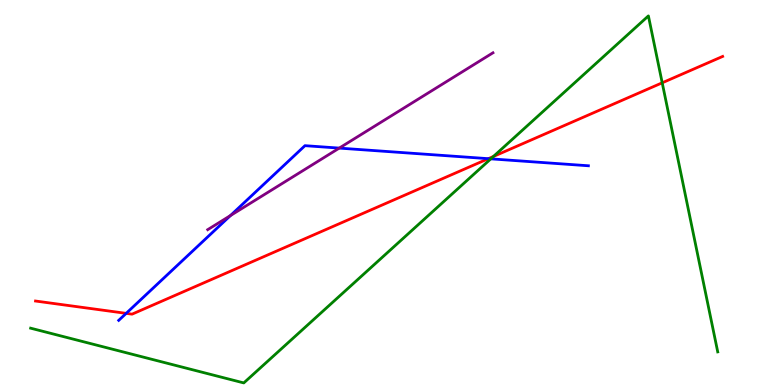[{'lines': ['blue', 'red'], 'intersections': [{'x': 1.63, 'y': 1.86}, {'x': 6.3, 'y': 5.88}]}, {'lines': ['green', 'red'], 'intersections': [{'x': 6.37, 'y': 5.94}, {'x': 8.54, 'y': 7.85}]}, {'lines': ['purple', 'red'], 'intersections': []}, {'lines': ['blue', 'green'], 'intersections': [{'x': 6.33, 'y': 5.87}]}, {'lines': ['blue', 'purple'], 'intersections': [{'x': 2.97, 'y': 4.4}, {'x': 4.38, 'y': 6.15}]}, {'lines': ['green', 'purple'], 'intersections': []}]